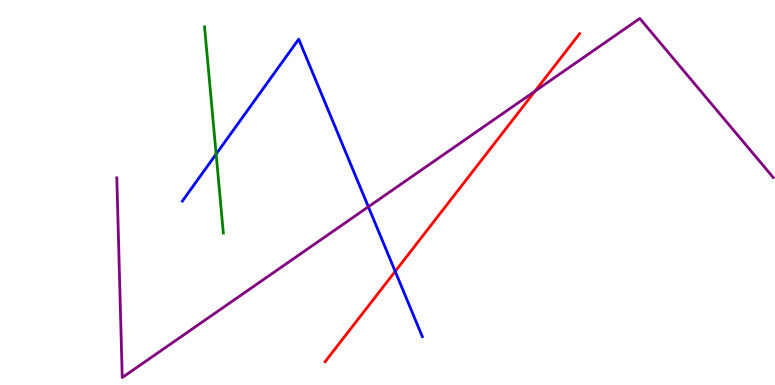[{'lines': ['blue', 'red'], 'intersections': [{'x': 5.1, 'y': 2.95}]}, {'lines': ['green', 'red'], 'intersections': []}, {'lines': ['purple', 'red'], 'intersections': [{'x': 6.9, 'y': 7.63}]}, {'lines': ['blue', 'green'], 'intersections': [{'x': 2.79, 'y': 6.0}]}, {'lines': ['blue', 'purple'], 'intersections': [{'x': 4.75, 'y': 4.63}]}, {'lines': ['green', 'purple'], 'intersections': []}]